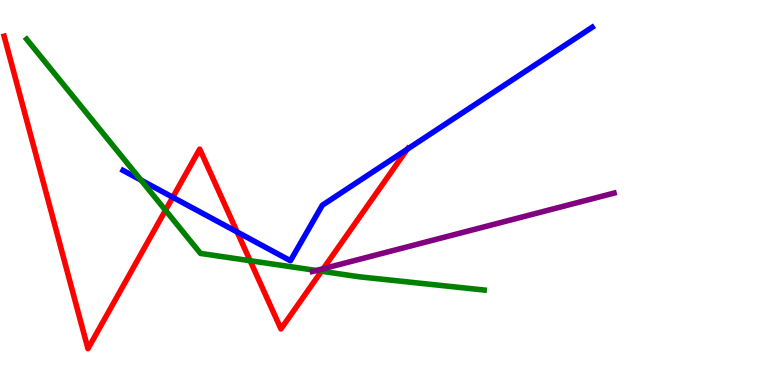[{'lines': ['blue', 'red'], 'intersections': [{'x': 2.23, 'y': 4.88}, {'x': 3.06, 'y': 3.97}, {'x': 5.26, 'y': 6.12}]}, {'lines': ['green', 'red'], 'intersections': [{'x': 2.14, 'y': 4.54}, {'x': 3.23, 'y': 3.23}, {'x': 4.15, 'y': 2.96}]}, {'lines': ['purple', 'red'], 'intersections': [{'x': 4.17, 'y': 3.02}]}, {'lines': ['blue', 'green'], 'intersections': [{'x': 1.82, 'y': 5.32}]}, {'lines': ['blue', 'purple'], 'intersections': []}, {'lines': ['green', 'purple'], 'intersections': [{'x': 4.08, 'y': 2.97}]}]